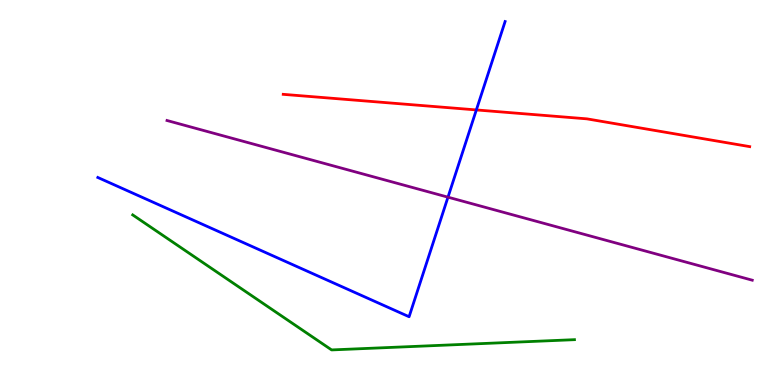[{'lines': ['blue', 'red'], 'intersections': [{'x': 6.15, 'y': 7.14}]}, {'lines': ['green', 'red'], 'intersections': []}, {'lines': ['purple', 'red'], 'intersections': []}, {'lines': ['blue', 'green'], 'intersections': []}, {'lines': ['blue', 'purple'], 'intersections': [{'x': 5.78, 'y': 4.88}]}, {'lines': ['green', 'purple'], 'intersections': []}]